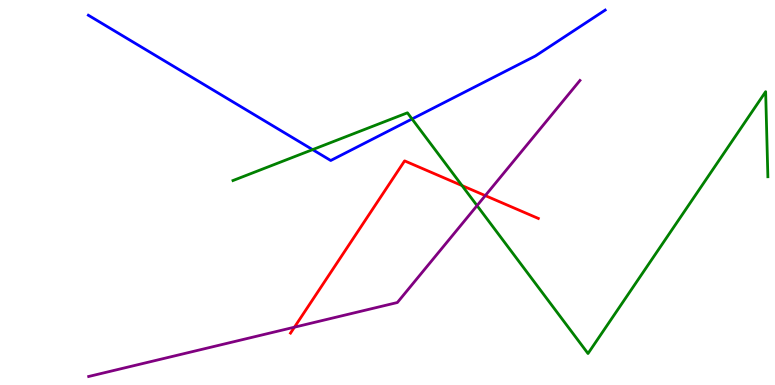[{'lines': ['blue', 'red'], 'intersections': []}, {'lines': ['green', 'red'], 'intersections': [{'x': 5.96, 'y': 5.18}]}, {'lines': ['purple', 'red'], 'intersections': [{'x': 3.8, 'y': 1.5}, {'x': 6.26, 'y': 4.92}]}, {'lines': ['blue', 'green'], 'intersections': [{'x': 4.03, 'y': 6.11}, {'x': 5.32, 'y': 6.91}]}, {'lines': ['blue', 'purple'], 'intersections': []}, {'lines': ['green', 'purple'], 'intersections': [{'x': 6.16, 'y': 4.66}]}]